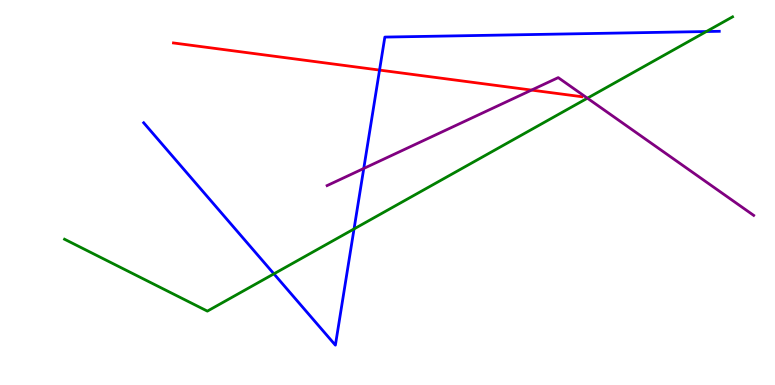[{'lines': ['blue', 'red'], 'intersections': [{'x': 4.9, 'y': 8.18}]}, {'lines': ['green', 'red'], 'intersections': []}, {'lines': ['purple', 'red'], 'intersections': [{'x': 6.86, 'y': 7.66}]}, {'lines': ['blue', 'green'], 'intersections': [{'x': 3.53, 'y': 2.89}, {'x': 4.57, 'y': 4.05}, {'x': 9.11, 'y': 9.18}]}, {'lines': ['blue', 'purple'], 'intersections': [{'x': 4.69, 'y': 5.62}]}, {'lines': ['green', 'purple'], 'intersections': [{'x': 7.58, 'y': 7.45}]}]